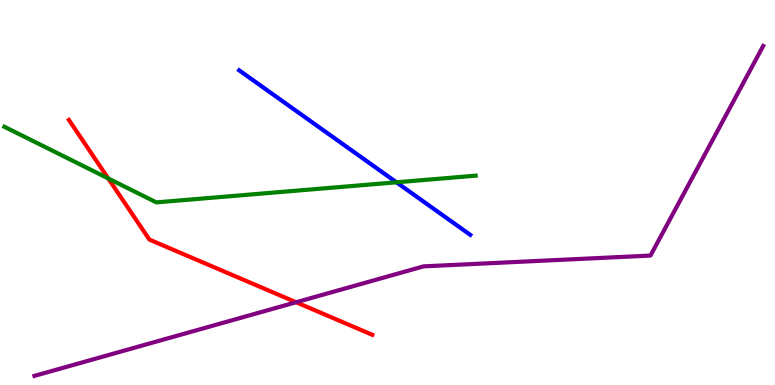[{'lines': ['blue', 'red'], 'intersections': []}, {'lines': ['green', 'red'], 'intersections': [{'x': 1.4, 'y': 5.36}]}, {'lines': ['purple', 'red'], 'intersections': [{'x': 3.82, 'y': 2.15}]}, {'lines': ['blue', 'green'], 'intersections': [{'x': 5.12, 'y': 5.27}]}, {'lines': ['blue', 'purple'], 'intersections': []}, {'lines': ['green', 'purple'], 'intersections': []}]